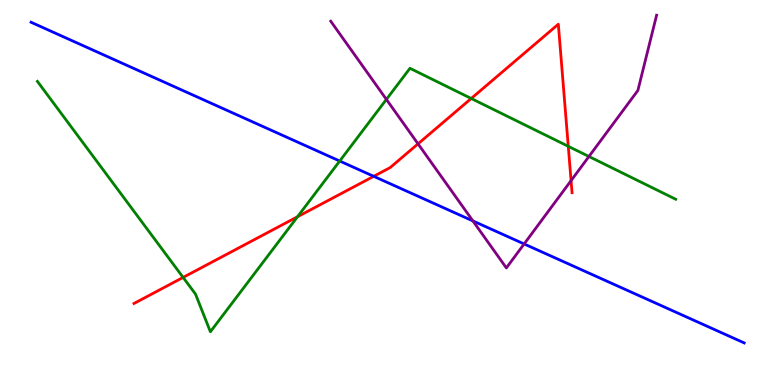[{'lines': ['blue', 'red'], 'intersections': [{'x': 4.82, 'y': 5.42}]}, {'lines': ['green', 'red'], 'intersections': [{'x': 2.36, 'y': 2.79}, {'x': 3.84, 'y': 4.37}, {'x': 6.08, 'y': 7.44}, {'x': 7.33, 'y': 6.2}]}, {'lines': ['purple', 'red'], 'intersections': [{'x': 5.39, 'y': 6.26}, {'x': 7.37, 'y': 5.31}]}, {'lines': ['blue', 'green'], 'intersections': [{'x': 4.38, 'y': 5.82}]}, {'lines': ['blue', 'purple'], 'intersections': [{'x': 6.1, 'y': 4.26}, {'x': 6.76, 'y': 3.66}]}, {'lines': ['green', 'purple'], 'intersections': [{'x': 4.99, 'y': 7.42}, {'x': 7.6, 'y': 5.94}]}]